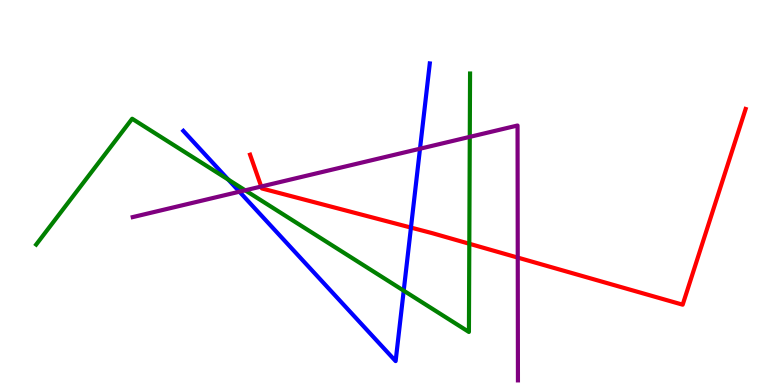[{'lines': ['blue', 'red'], 'intersections': [{'x': 5.3, 'y': 4.09}]}, {'lines': ['green', 'red'], 'intersections': [{'x': 6.06, 'y': 3.67}]}, {'lines': ['purple', 'red'], 'intersections': [{'x': 3.37, 'y': 5.16}, {'x': 6.68, 'y': 3.31}]}, {'lines': ['blue', 'green'], 'intersections': [{'x': 2.95, 'y': 5.34}, {'x': 5.21, 'y': 2.45}]}, {'lines': ['blue', 'purple'], 'intersections': [{'x': 3.09, 'y': 5.02}, {'x': 5.42, 'y': 6.14}]}, {'lines': ['green', 'purple'], 'intersections': [{'x': 3.16, 'y': 5.06}, {'x': 6.06, 'y': 6.44}]}]